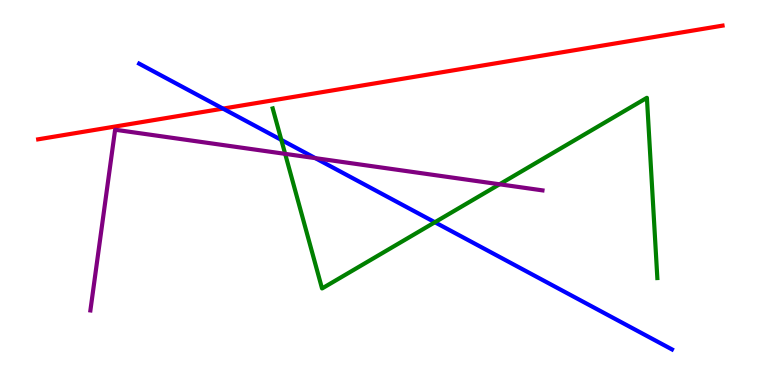[{'lines': ['blue', 'red'], 'intersections': [{'x': 2.88, 'y': 7.18}]}, {'lines': ['green', 'red'], 'intersections': []}, {'lines': ['purple', 'red'], 'intersections': []}, {'lines': ['blue', 'green'], 'intersections': [{'x': 3.63, 'y': 6.37}, {'x': 5.61, 'y': 4.23}]}, {'lines': ['blue', 'purple'], 'intersections': [{'x': 4.07, 'y': 5.89}]}, {'lines': ['green', 'purple'], 'intersections': [{'x': 3.68, 'y': 6.0}, {'x': 6.45, 'y': 5.21}]}]